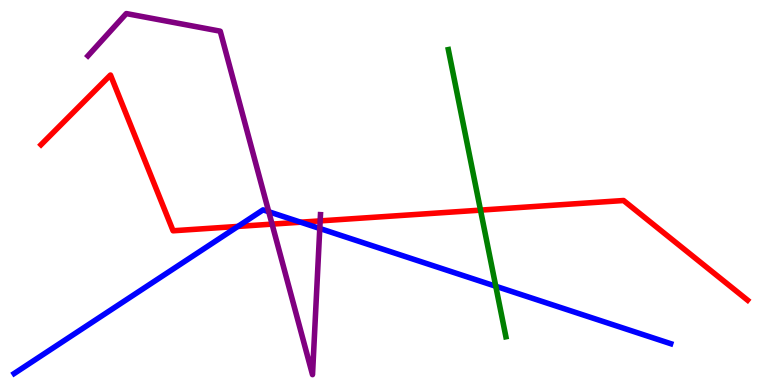[{'lines': ['blue', 'red'], 'intersections': [{'x': 3.07, 'y': 4.12}, {'x': 3.88, 'y': 4.23}]}, {'lines': ['green', 'red'], 'intersections': [{'x': 6.2, 'y': 4.54}]}, {'lines': ['purple', 'red'], 'intersections': [{'x': 3.51, 'y': 4.18}, {'x': 4.13, 'y': 4.26}]}, {'lines': ['blue', 'green'], 'intersections': [{'x': 6.4, 'y': 2.56}]}, {'lines': ['blue', 'purple'], 'intersections': [{'x': 3.47, 'y': 4.5}, {'x': 4.13, 'y': 4.07}]}, {'lines': ['green', 'purple'], 'intersections': []}]